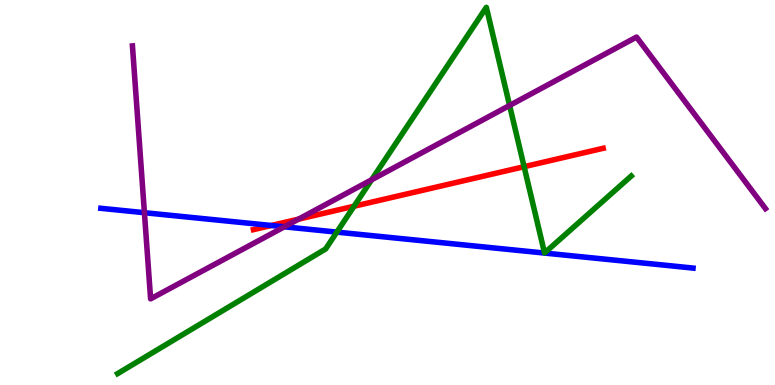[{'lines': ['blue', 'red'], 'intersections': [{'x': 3.5, 'y': 4.14}]}, {'lines': ['green', 'red'], 'intersections': [{'x': 4.57, 'y': 4.64}, {'x': 6.76, 'y': 5.67}]}, {'lines': ['purple', 'red'], 'intersections': [{'x': 3.85, 'y': 4.31}]}, {'lines': ['blue', 'green'], 'intersections': [{'x': 4.35, 'y': 3.97}]}, {'lines': ['blue', 'purple'], 'intersections': [{'x': 1.86, 'y': 4.48}, {'x': 3.67, 'y': 4.11}]}, {'lines': ['green', 'purple'], 'intersections': [{'x': 4.8, 'y': 5.33}, {'x': 6.58, 'y': 7.26}]}]